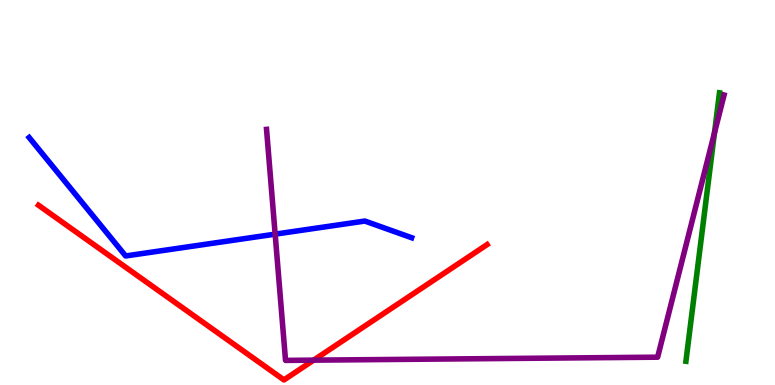[{'lines': ['blue', 'red'], 'intersections': []}, {'lines': ['green', 'red'], 'intersections': []}, {'lines': ['purple', 'red'], 'intersections': [{'x': 4.05, 'y': 0.646}]}, {'lines': ['blue', 'green'], 'intersections': []}, {'lines': ['blue', 'purple'], 'intersections': [{'x': 3.55, 'y': 3.92}]}, {'lines': ['green', 'purple'], 'intersections': [{'x': 9.22, 'y': 6.55}]}]